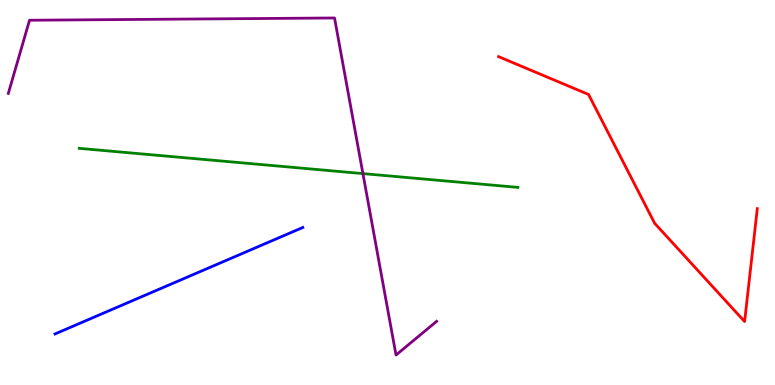[{'lines': ['blue', 'red'], 'intersections': []}, {'lines': ['green', 'red'], 'intersections': []}, {'lines': ['purple', 'red'], 'intersections': []}, {'lines': ['blue', 'green'], 'intersections': []}, {'lines': ['blue', 'purple'], 'intersections': []}, {'lines': ['green', 'purple'], 'intersections': [{'x': 4.68, 'y': 5.49}]}]